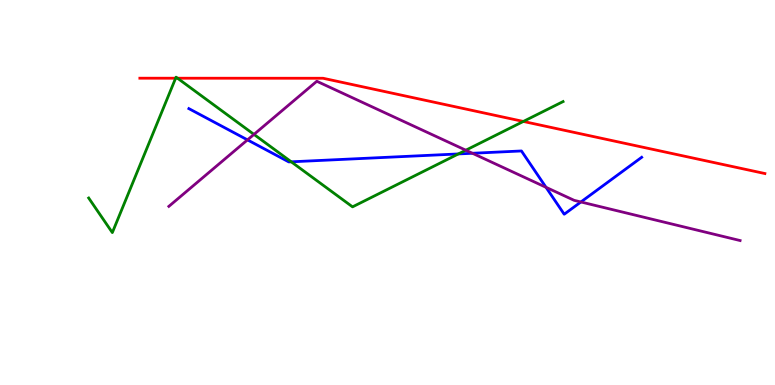[{'lines': ['blue', 'red'], 'intersections': []}, {'lines': ['green', 'red'], 'intersections': [{'x': 2.27, 'y': 7.97}, {'x': 2.29, 'y': 7.97}, {'x': 6.75, 'y': 6.85}]}, {'lines': ['purple', 'red'], 'intersections': []}, {'lines': ['blue', 'green'], 'intersections': [{'x': 3.76, 'y': 5.8}, {'x': 5.91, 'y': 6.0}]}, {'lines': ['blue', 'purple'], 'intersections': [{'x': 3.19, 'y': 6.37}, {'x': 6.1, 'y': 6.02}, {'x': 7.05, 'y': 5.13}, {'x': 7.5, 'y': 4.75}]}, {'lines': ['green', 'purple'], 'intersections': [{'x': 3.28, 'y': 6.51}, {'x': 6.01, 'y': 6.1}]}]